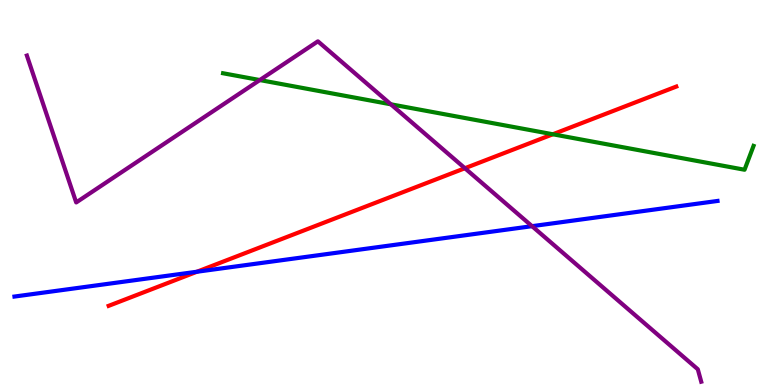[{'lines': ['blue', 'red'], 'intersections': [{'x': 2.54, 'y': 2.94}]}, {'lines': ['green', 'red'], 'intersections': [{'x': 7.13, 'y': 6.51}]}, {'lines': ['purple', 'red'], 'intersections': [{'x': 6.0, 'y': 5.63}]}, {'lines': ['blue', 'green'], 'intersections': []}, {'lines': ['blue', 'purple'], 'intersections': [{'x': 6.87, 'y': 4.13}]}, {'lines': ['green', 'purple'], 'intersections': [{'x': 3.35, 'y': 7.92}, {'x': 5.04, 'y': 7.29}]}]